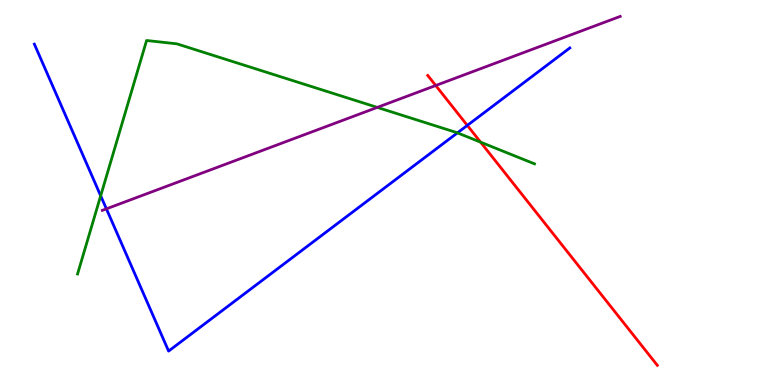[{'lines': ['blue', 'red'], 'intersections': [{'x': 6.03, 'y': 6.74}]}, {'lines': ['green', 'red'], 'intersections': [{'x': 6.2, 'y': 6.31}]}, {'lines': ['purple', 'red'], 'intersections': [{'x': 5.62, 'y': 7.78}]}, {'lines': ['blue', 'green'], 'intersections': [{'x': 1.3, 'y': 4.91}, {'x': 5.9, 'y': 6.55}]}, {'lines': ['blue', 'purple'], 'intersections': [{'x': 1.37, 'y': 4.58}]}, {'lines': ['green', 'purple'], 'intersections': [{'x': 4.87, 'y': 7.21}]}]